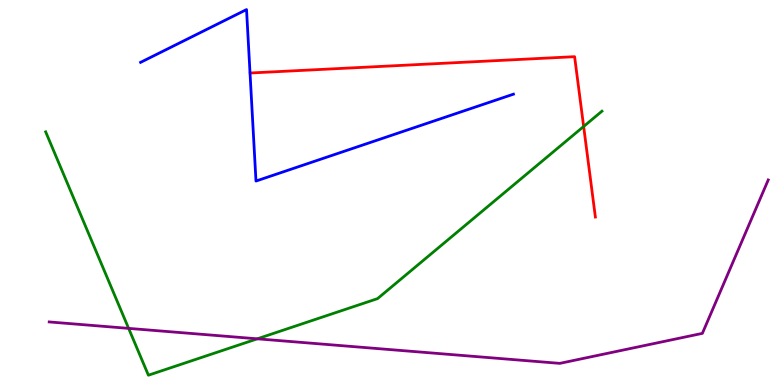[{'lines': ['blue', 'red'], 'intersections': []}, {'lines': ['green', 'red'], 'intersections': [{'x': 7.53, 'y': 6.71}]}, {'lines': ['purple', 'red'], 'intersections': []}, {'lines': ['blue', 'green'], 'intersections': []}, {'lines': ['blue', 'purple'], 'intersections': []}, {'lines': ['green', 'purple'], 'intersections': [{'x': 1.66, 'y': 1.47}, {'x': 3.32, 'y': 1.2}]}]